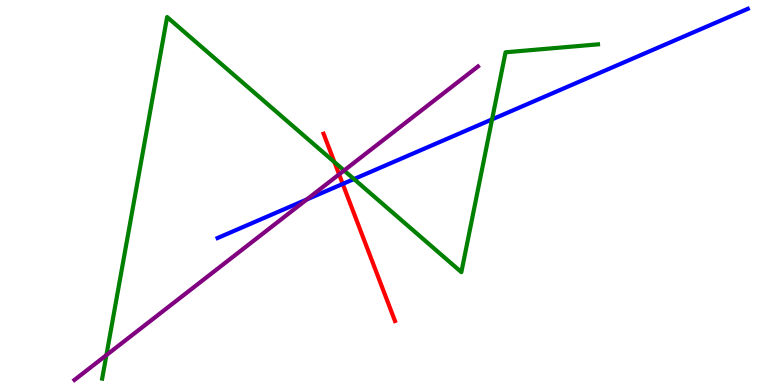[{'lines': ['blue', 'red'], 'intersections': [{'x': 4.42, 'y': 5.22}]}, {'lines': ['green', 'red'], 'intersections': [{'x': 4.31, 'y': 5.79}]}, {'lines': ['purple', 'red'], 'intersections': [{'x': 4.38, 'y': 5.47}]}, {'lines': ['blue', 'green'], 'intersections': [{'x': 4.57, 'y': 5.35}, {'x': 6.35, 'y': 6.9}]}, {'lines': ['blue', 'purple'], 'intersections': [{'x': 3.96, 'y': 4.82}]}, {'lines': ['green', 'purple'], 'intersections': [{'x': 1.37, 'y': 0.776}, {'x': 4.44, 'y': 5.57}]}]